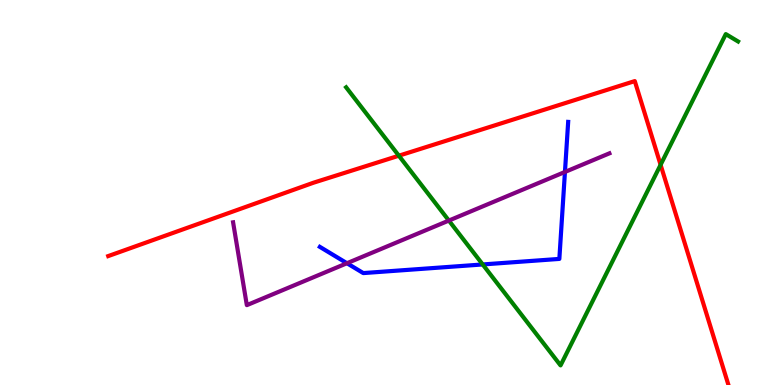[{'lines': ['blue', 'red'], 'intersections': []}, {'lines': ['green', 'red'], 'intersections': [{'x': 5.15, 'y': 5.96}, {'x': 8.52, 'y': 5.72}]}, {'lines': ['purple', 'red'], 'intersections': []}, {'lines': ['blue', 'green'], 'intersections': [{'x': 6.23, 'y': 3.13}]}, {'lines': ['blue', 'purple'], 'intersections': [{'x': 4.48, 'y': 3.16}, {'x': 7.29, 'y': 5.53}]}, {'lines': ['green', 'purple'], 'intersections': [{'x': 5.79, 'y': 4.27}]}]